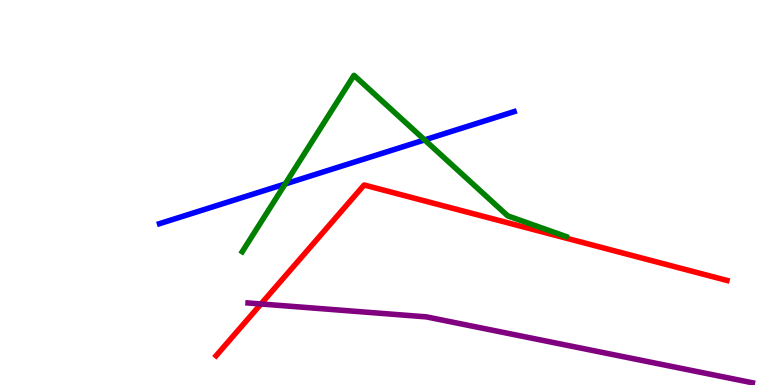[{'lines': ['blue', 'red'], 'intersections': []}, {'lines': ['green', 'red'], 'intersections': []}, {'lines': ['purple', 'red'], 'intersections': [{'x': 3.37, 'y': 2.1}]}, {'lines': ['blue', 'green'], 'intersections': [{'x': 3.68, 'y': 5.22}, {'x': 5.48, 'y': 6.37}]}, {'lines': ['blue', 'purple'], 'intersections': []}, {'lines': ['green', 'purple'], 'intersections': []}]